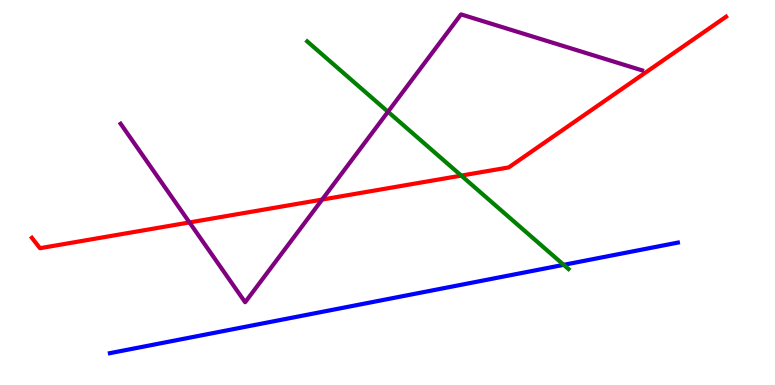[{'lines': ['blue', 'red'], 'intersections': []}, {'lines': ['green', 'red'], 'intersections': [{'x': 5.95, 'y': 5.44}]}, {'lines': ['purple', 'red'], 'intersections': [{'x': 2.44, 'y': 4.22}, {'x': 4.16, 'y': 4.82}]}, {'lines': ['blue', 'green'], 'intersections': [{'x': 7.27, 'y': 3.12}]}, {'lines': ['blue', 'purple'], 'intersections': []}, {'lines': ['green', 'purple'], 'intersections': [{'x': 5.01, 'y': 7.1}]}]